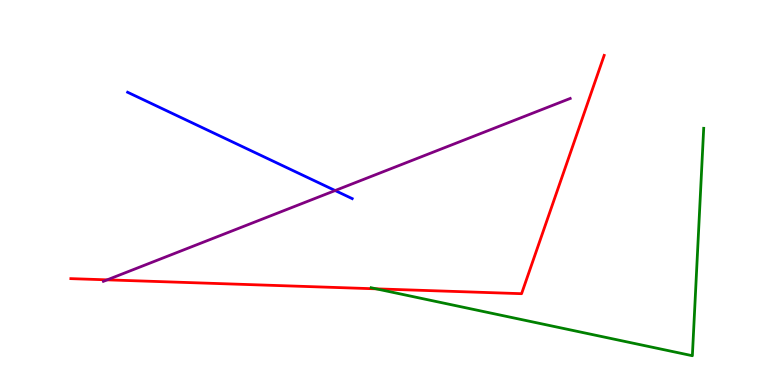[{'lines': ['blue', 'red'], 'intersections': []}, {'lines': ['green', 'red'], 'intersections': [{'x': 4.85, 'y': 2.5}]}, {'lines': ['purple', 'red'], 'intersections': [{'x': 1.38, 'y': 2.73}]}, {'lines': ['blue', 'green'], 'intersections': []}, {'lines': ['blue', 'purple'], 'intersections': [{'x': 4.32, 'y': 5.05}]}, {'lines': ['green', 'purple'], 'intersections': []}]